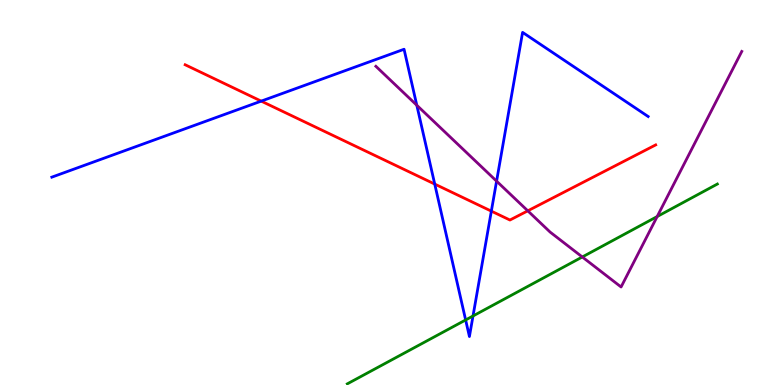[{'lines': ['blue', 'red'], 'intersections': [{'x': 3.37, 'y': 7.37}, {'x': 5.61, 'y': 5.22}, {'x': 6.34, 'y': 4.52}]}, {'lines': ['green', 'red'], 'intersections': []}, {'lines': ['purple', 'red'], 'intersections': [{'x': 6.81, 'y': 4.52}]}, {'lines': ['blue', 'green'], 'intersections': [{'x': 6.01, 'y': 1.69}, {'x': 6.1, 'y': 1.79}]}, {'lines': ['blue', 'purple'], 'intersections': [{'x': 5.38, 'y': 7.27}, {'x': 6.41, 'y': 5.29}]}, {'lines': ['green', 'purple'], 'intersections': [{'x': 7.51, 'y': 3.33}, {'x': 8.48, 'y': 4.38}]}]